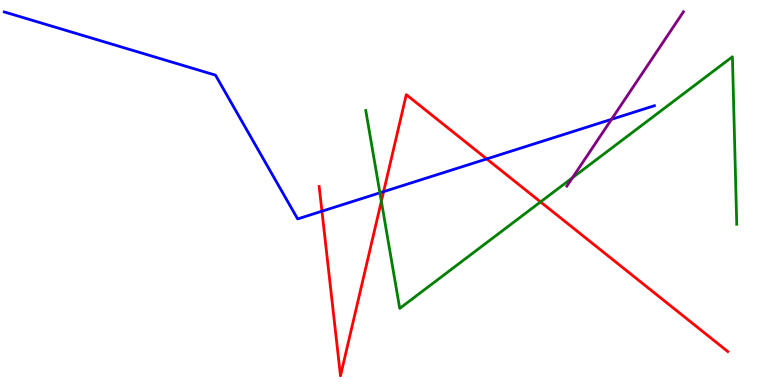[{'lines': ['blue', 'red'], 'intersections': [{'x': 4.15, 'y': 4.51}, {'x': 4.95, 'y': 5.02}, {'x': 6.28, 'y': 5.87}]}, {'lines': ['green', 'red'], 'intersections': [{'x': 4.92, 'y': 4.77}, {'x': 6.97, 'y': 4.76}]}, {'lines': ['purple', 'red'], 'intersections': []}, {'lines': ['blue', 'green'], 'intersections': [{'x': 4.9, 'y': 4.99}]}, {'lines': ['blue', 'purple'], 'intersections': [{'x': 7.89, 'y': 6.9}]}, {'lines': ['green', 'purple'], 'intersections': [{'x': 7.39, 'y': 5.38}]}]